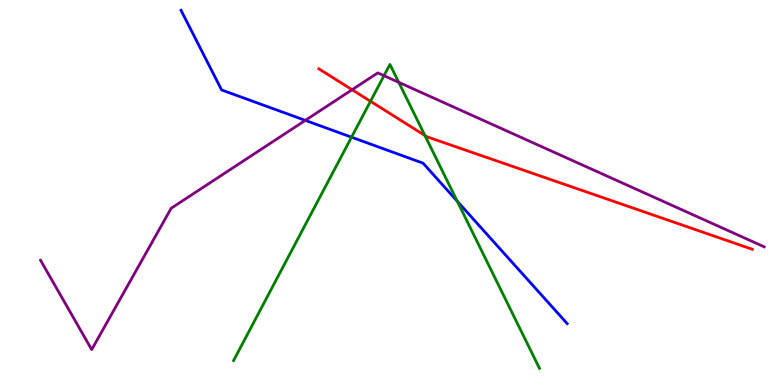[{'lines': ['blue', 'red'], 'intersections': []}, {'lines': ['green', 'red'], 'intersections': [{'x': 4.78, 'y': 7.37}, {'x': 5.48, 'y': 6.48}]}, {'lines': ['purple', 'red'], 'intersections': [{'x': 4.54, 'y': 7.67}]}, {'lines': ['blue', 'green'], 'intersections': [{'x': 4.54, 'y': 6.44}, {'x': 5.9, 'y': 4.77}]}, {'lines': ['blue', 'purple'], 'intersections': [{'x': 3.94, 'y': 6.87}]}, {'lines': ['green', 'purple'], 'intersections': [{'x': 4.95, 'y': 8.03}, {'x': 5.15, 'y': 7.86}]}]